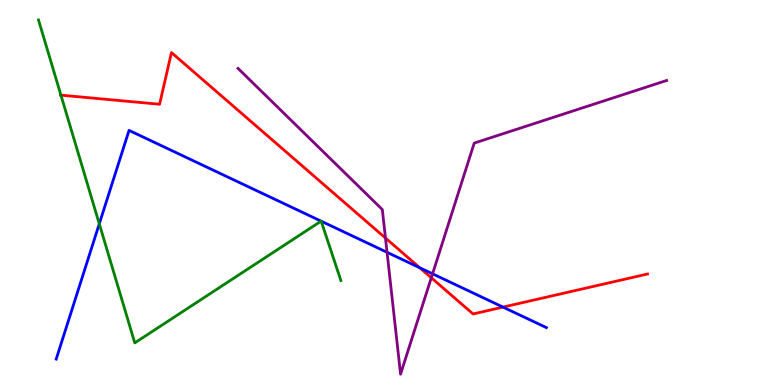[{'lines': ['blue', 'red'], 'intersections': [{'x': 5.42, 'y': 3.04}, {'x': 6.49, 'y': 2.02}]}, {'lines': ['green', 'red'], 'intersections': [{'x': 0.786, 'y': 7.53}]}, {'lines': ['purple', 'red'], 'intersections': [{'x': 4.97, 'y': 3.82}, {'x': 5.57, 'y': 2.79}]}, {'lines': ['blue', 'green'], 'intersections': [{'x': 1.28, 'y': 4.19}, {'x': 4.14, 'y': 4.26}, {'x': 4.14, 'y': 4.25}]}, {'lines': ['blue', 'purple'], 'intersections': [{'x': 4.99, 'y': 3.45}, {'x': 5.58, 'y': 2.89}]}, {'lines': ['green', 'purple'], 'intersections': []}]